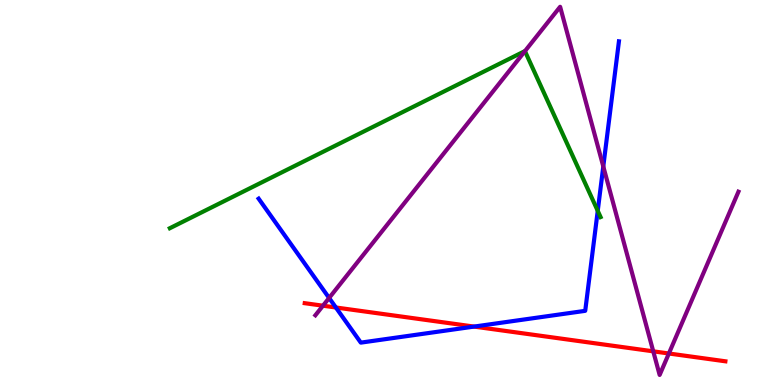[{'lines': ['blue', 'red'], 'intersections': [{'x': 4.33, 'y': 2.01}, {'x': 6.12, 'y': 1.52}]}, {'lines': ['green', 'red'], 'intersections': []}, {'lines': ['purple', 'red'], 'intersections': [{'x': 4.17, 'y': 2.06}, {'x': 8.43, 'y': 0.874}, {'x': 8.63, 'y': 0.818}]}, {'lines': ['blue', 'green'], 'intersections': [{'x': 7.71, 'y': 4.52}]}, {'lines': ['blue', 'purple'], 'intersections': [{'x': 4.25, 'y': 2.26}, {'x': 7.78, 'y': 5.68}]}, {'lines': ['green', 'purple'], 'intersections': [{'x': 6.77, 'y': 8.67}]}]